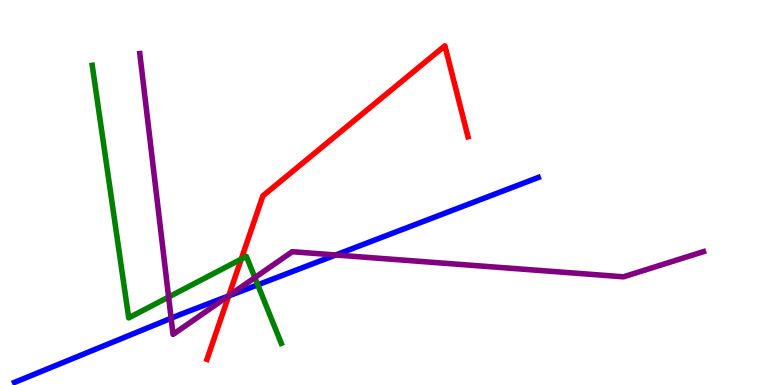[{'lines': ['blue', 'red'], 'intersections': [{'x': 2.95, 'y': 2.31}]}, {'lines': ['green', 'red'], 'intersections': [{'x': 3.11, 'y': 3.27}]}, {'lines': ['purple', 'red'], 'intersections': [{'x': 2.95, 'y': 2.32}]}, {'lines': ['blue', 'green'], 'intersections': [{'x': 3.33, 'y': 2.6}]}, {'lines': ['blue', 'purple'], 'intersections': [{'x': 2.21, 'y': 1.73}, {'x': 2.94, 'y': 2.31}, {'x': 4.33, 'y': 3.38}]}, {'lines': ['green', 'purple'], 'intersections': [{'x': 2.18, 'y': 2.29}, {'x': 3.29, 'y': 2.79}]}]